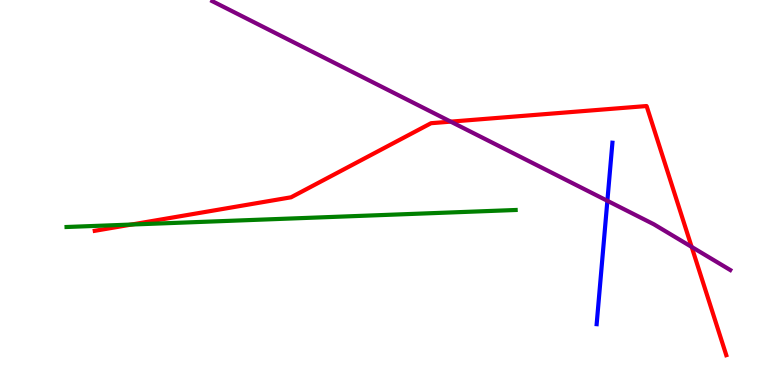[{'lines': ['blue', 'red'], 'intersections': []}, {'lines': ['green', 'red'], 'intersections': [{'x': 1.7, 'y': 4.17}]}, {'lines': ['purple', 'red'], 'intersections': [{'x': 5.82, 'y': 6.84}, {'x': 8.92, 'y': 3.59}]}, {'lines': ['blue', 'green'], 'intersections': []}, {'lines': ['blue', 'purple'], 'intersections': [{'x': 7.84, 'y': 4.78}]}, {'lines': ['green', 'purple'], 'intersections': []}]